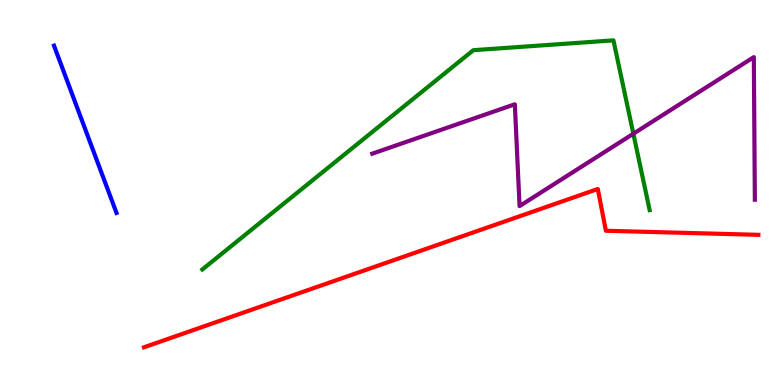[{'lines': ['blue', 'red'], 'intersections': []}, {'lines': ['green', 'red'], 'intersections': []}, {'lines': ['purple', 'red'], 'intersections': []}, {'lines': ['blue', 'green'], 'intersections': []}, {'lines': ['blue', 'purple'], 'intersections': []}, {'lines': ['green', 'purple'], 'intersections': [{'x': 8.17, 'y': 6.53}]}]